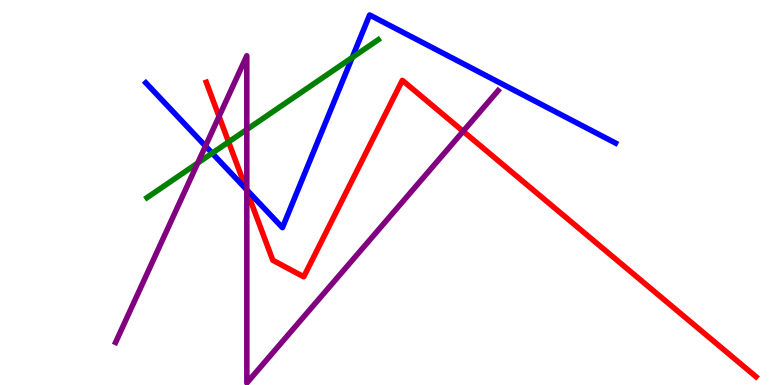[{'lines': ['blue', 'red'], 'intersections': [{'x': 3.18, 'y': 5.08}]}, {'lines': ['green', 'red'], 'intersections': [{'x': 2.95, 'y': 6.31}]}, {'lines': ['purple', 'red'], 'intersections': [{'x': 2.83, 'y': 6.98}, {'x': 3.18, 'y': 5.05}, {'x': 5.98, 'y': 6.59}]}, {'lines': ['blue', 'green'], 'intersections': [{'x': 2.74, 'y': 6.02}, {'x': 4.54, 'y': 8.51}]}, {'lines': ['blue', 'purple'], 'intersections': [{'x': 2.65, 'y': 6.21}, {'x': 3.18, 'y': 5.07}]}, {'lines': ['green', 'purple'], 'intersections': [{'x': 2.55, 'y': 5.76}, {'x': 3.18, 'y': 6.64}]}]